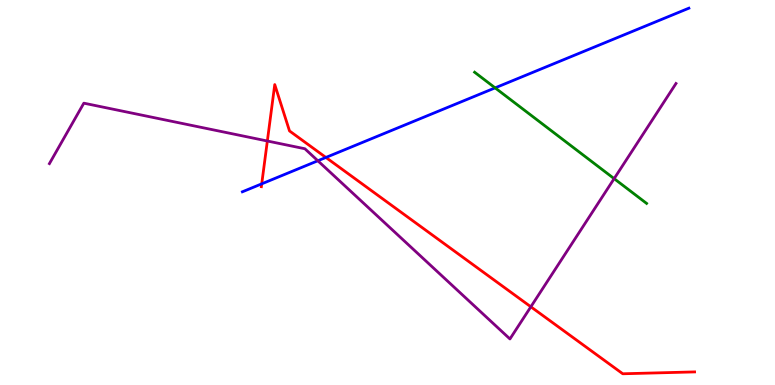[{'lines': ['blue', 'red'], 'intersections': [{'x': 3.38, 'y': 5.22}, {'x': 4.21, 'y': 5.91}]}, {'lines': ['green', 'red'], 'intersections': []}, {'lines': ['purple', 'red'], 'intersections': [{'x': 3.45, 'y': 6.34}, {'x': 6.85, 'y': 2.03}]}, {'lines': ['blue', 'green'], 'intersections': [{'x': 6.39, 'y': 7.72}]}, {'lines': ['blue', 'purple'], 'intersections': [{'x': 4.1, 'y': 5.82}]}, {'lines': ['green', 'purple'], 'intersections': [{'x': 7.92, 'y': 5.36}]}]